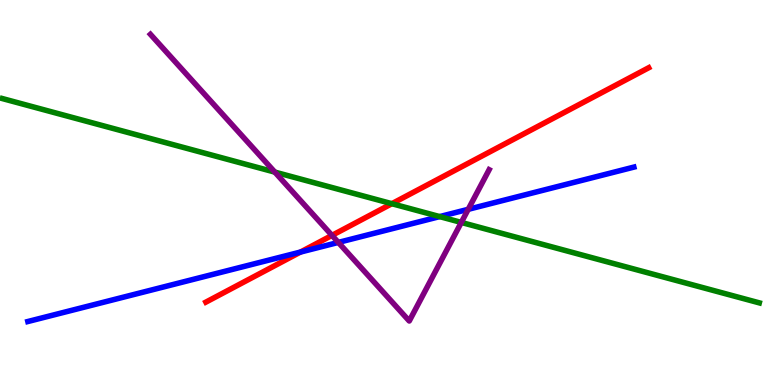[{'lines': ['blue', 'red'], 'intersections': [{'x': 3.88, 'y': 3.45}]}, {'lines': ['green', 'red'], 'intersections': [{'x': 5.06, 'y': 4.71}]}, {'lines': ['purple', 'red'], 'intersections': [{'x': 4.28, 'y': 3.89}]}, {'lines': ['blue', 'green'], 'intersections': [{'x': 5.67, 'y': 4.37}]}, {'lines': ['blue', 'purple'], 'intersections': [{'x': 4.37, 'y': 3.7}, {'x': 6.04, 'y': 4.56}]}, {'lines': ['green', 'purple'], 'intersections': [{'x': 3.55, 'y': 5.53}, {'x': 5.95, 'y': 4.22}]}]